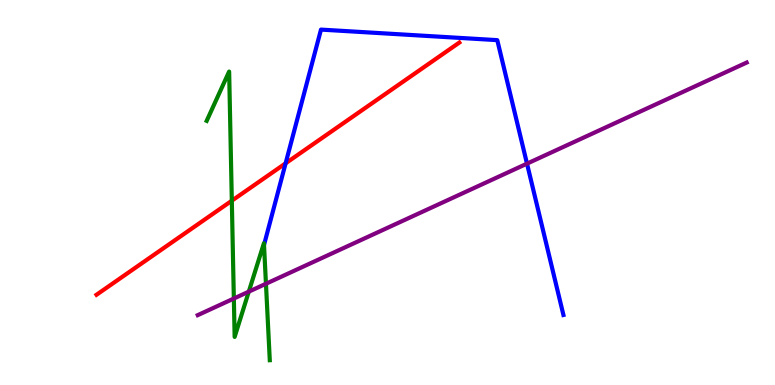[{'lines': ['blue', 'red'], 'intersections': [{'x': 3.69, 'y': 5.76}]}, {'lines': ['green', 'red'], 'intersections': [{'x': 2.99, 'y': 4.79}]}, {'lines': ['purple', 'red'], 'intersections': []}, {'lines': ['blue', 'green'], 'intersections': [{'x': 3.41, 'y': 3.64}]}, {'lines': ['blue', 'purple'], 'intersections': [{'x': 6.8, 'y': 5.75}]}, {'lines': ['green', 'purple'], 'intersections': [{'x': 3.02, 'y': 2.25}, {'x': 3.21, 'y': 2.42}, {'x': 3.43, 'y': 2.63}]}]